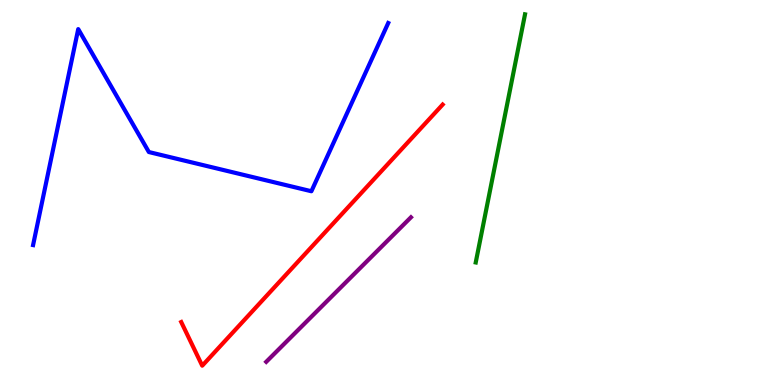[{'lines': ['blue', 'red'], 'intersections': []}, {'lines': ['green', 'red'], 'intersections': []}, {'lines': ['purple', 'red'], 'intersections': []}, {'lines': ['blue', 'green'], 'intersections': []}, {'lines': ['blue', 'purple'], 'intersections': []}, {'lines': ['green', 'purple'], 'intersections': []}]